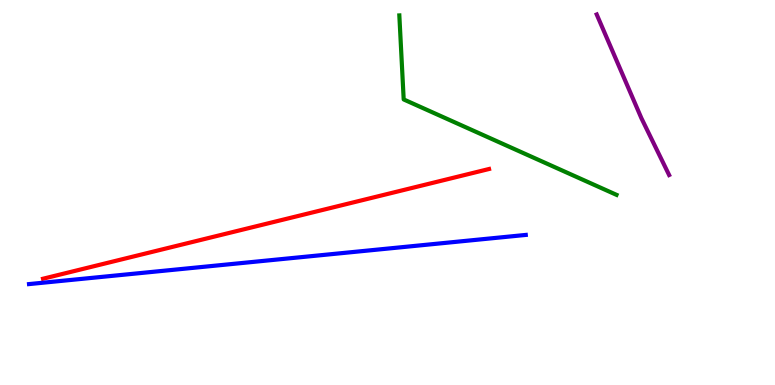[{'lines': ['blue', 'red'], 'intersections': []}, {'lines': ['green', 'red'], 'intersections': []}, {'lines': ['purple', 'red'], 'intersections': []}, {'lines': ['blue', 'green'], 'intersections': []}, {'lines': ['blue', 'purple'], 'intersections': []}, {'lines': ['green', 'purple'], 'intersections': []}]